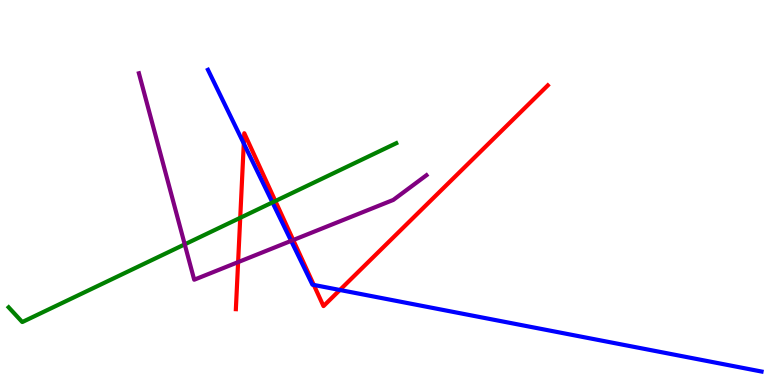[{'lines': ['blue', 'red'], 'intersections': [{'x': 3.15, 'y': 6.27}, {'x': 4.05, 'y': 2.6}, {'x': 4.39, 'y': 2.47}]}, {'lines': ['green', 'red'], 'intersections': [{'x': 3.1, 'y': 4.34}, {'x': 3.55, 'y': 4.78}]}, {'lines': ['purple', 'red'], 'intersections': [{'x': 3.07, 'y': 3.19}, {'x': 3.78, 'y': 3.77}]}, {'lines': ['blue', 'green'], 'intersections': [{'x': 3.52, 'y': 4.74}]}, {'lines': ['blue', 'purple'], 'intersections': [{'x': 3.76, 'y': 3.74}]}, {'lines': ['green', 'purple'], 'intersections': [{'x': 2.38, 'y': 3.65}]}]